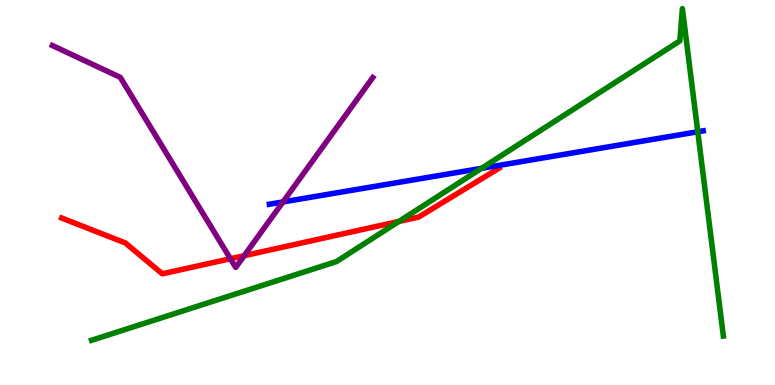[{'lines': ['blue', 'red'], 'intersections': []}, {'lines': ['green', 'red'], 'intersections': [{'x': 5.15, 'y': 4.25}]}, {'lines': ['purple', 'red'], 'intersections': [{'x': 2.97, 'y': 3.28}, {'x': 3.15, 'y': 3.36}]}, {'lines': ['blue', 'green'], 'intersections': [{'x': 6.21, 'y': 5.63}, {'x': 9.0, 'y': 6.58}]}, {'lines': ['blue', 'purple'], 'intersections': [{'x': 3.65, 'y': 4.76}]}, {'lines': ['green', 'purple'], 'intersections': []}]